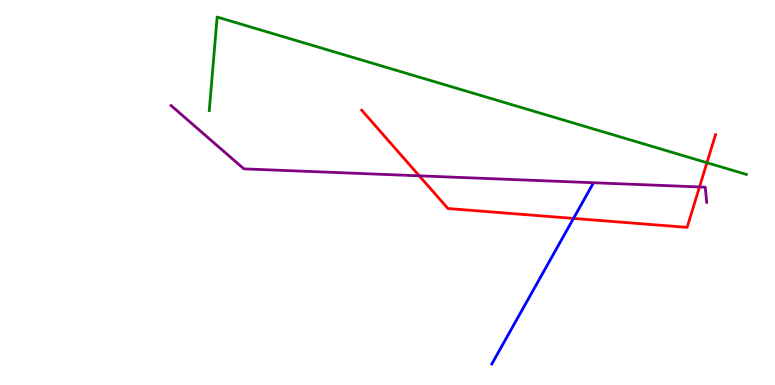[{'lines': ['blue', 'red'], 'intersections': [{'x': 7.4, 'y': 4.33}]}, {'lines': ['green', 'red'], 'intersections': [{'x': 9.12, 'y': 5.77}]}, {'lines': ['purple', 'red'], 'intersections': [{'x': 5.41, 'y': 5.43}, {'x': 9.03, 'y': 5.14}]}, {'lines': ['blue', 'green'], 'intersections': []}, {'lines': ['blue', 'purple'], 'intersections': []}, {'lines': ['green', 'purple'], 'intersections': []}]